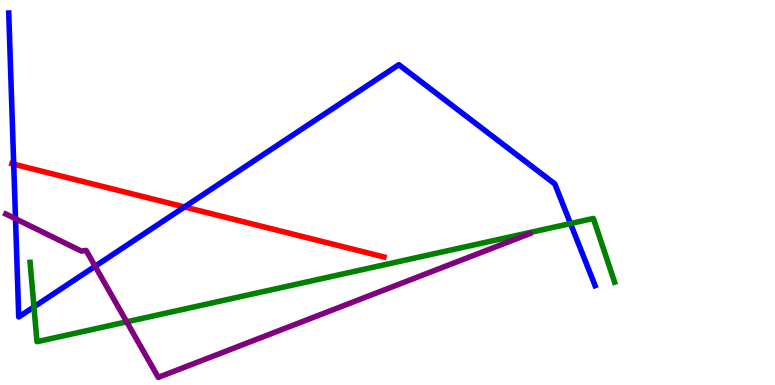[{'lines': ['blue', 'red'], 'intersections': [{'x': 0.177, 'y': 5.74}, {'x': 2.38, 'y': 4.62}]}, {'lines': ['green', 'red'], 'intersections': []}, {'lines': ['purple', 'red'], 'intersections': []}, {'lines': ['blue', 'green'], 'intersections': [{'x': 0.438, 'y': 2.03}, {'x': 7.36, 'y': 4.19}]}, {'lines': ['blue', 'purple'], 'intersections': [{'x': 0.2, 'y': 4.32}, {'x': 1.23, 'y': 3.08}]}, {'lines': ['green', 'purple'], 'intersections': [{'x': 1.64, 'y': 1.64}]}]